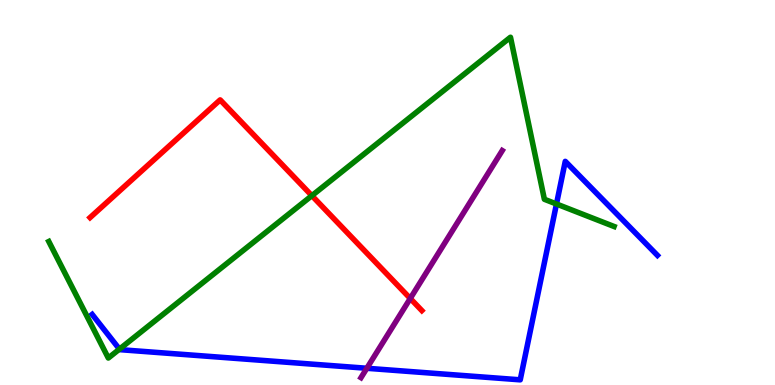[{'lines': ['blue', 'red'], 'intersections': []}, {'lines': ['green', 'red'], 'intersections': [{'x': 4.02, 'y': 4.92}]}, {'lines': ['purple', 'red'], 'intersections': [{'x': 5.29, 'y': 2.25}]}, {'lines': ['blue', 'green'], 'intersections': [{'x': 1.54, 'y': 0.931}, {'x': 7.18, 'y': 4.7}]}, {'lines': ['blue', 'purple'], 'intersections': [{'x': 4.73, 'y': 0.435}]}, {'lines': ['green', 'purple'], 'intersections': []}]